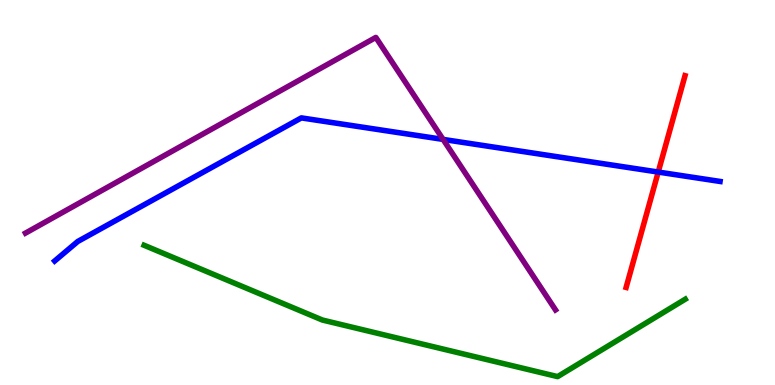[{'lines': ['blue', 'red'], 'intersections': [{'x': 8.49, 'y': 5.53}]}, {'lines': ['green', 'red'], 'intersections': []}, {'lines': ['purple', 'red'], 'intersections': []}, {'lines': ['blue', 'green'], 'intersections': []}, {'lines': ['blue', 'purple'], 'intersections': [{'x': 5.72, 'y': 6.38}]}, {'lines': ['green', 'purple'], 'intersections': []}]